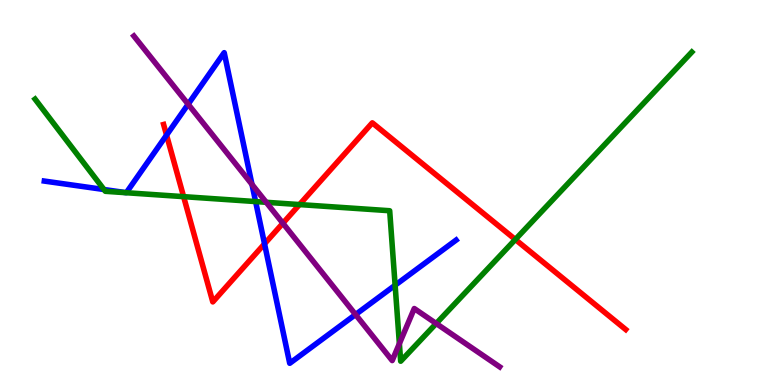[{'lines': ['blue', 'red'], 'intersections': [{'x': 2.15, 'y': 6.49}, {'x': 3.41, 'y': 3.67}]}, {'lines': ['green', 'red'], 'intersections': [{'x': 2.37, 'y': 4.89}, {'x': 3.86, 'y': 4.69}, {'x': 6.65, 'y': 3.78}]}, {'lines': ['purple', 'red'], 'intersections': [{'x': 3.65, 'y': 4.2}]}, {'lines': ['blue', 'green'], 'intersections': [{'x': 1.34, 'y': 5.08}, {'x': 3.3, 'y': 4.76}, {'x': 5.1, 'y': 2.59}]}, {'lines': ['blue', 'purple'], 'intersections': [{'x': 2.43, 'y': 7.29}, {'x': 3.25, 'y': 5.21}, {'x': 4.59, 'y': 1.83}]}, {'lines': ['green', 'purple'], 'intersections': [{'x': 3.44, 'y': 4.75}, {'x': 5.15, 'y': 1.07}, {'x': 5.63, 'y': 1.6}]}]